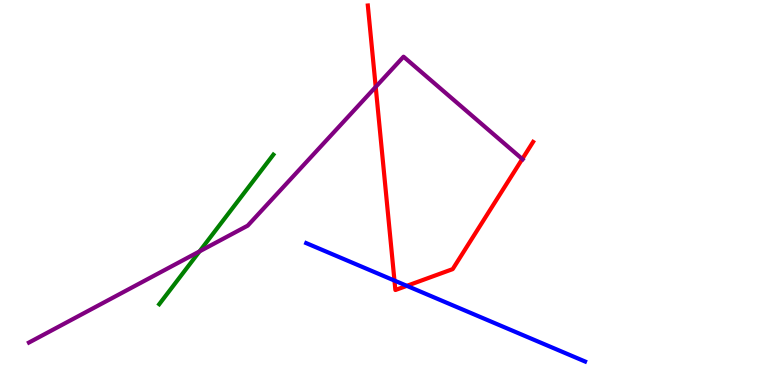[{'lines': ['blue', 'red'], 'intersections': [{'x': 5.09, 'y': 2.71}, {'x': 5.25, 'y': 2.58}]}, {'lines': ['green', 'red'], 'intersections': []}, {'lines': ['purple', 'red'], 'intersections': [{'x': 4.85, 'y': 7.74}, {'x': 6.74, 'y': 5.87}]}, {'lines': ['blue', 'green'], 'intersections': []}, {'lines': ['blue', 'purple'], 'intersections': []}, {'lines': ['green', 'purple'], 'intersections': [{'x': 2.57, 'y': 3.47}]}]